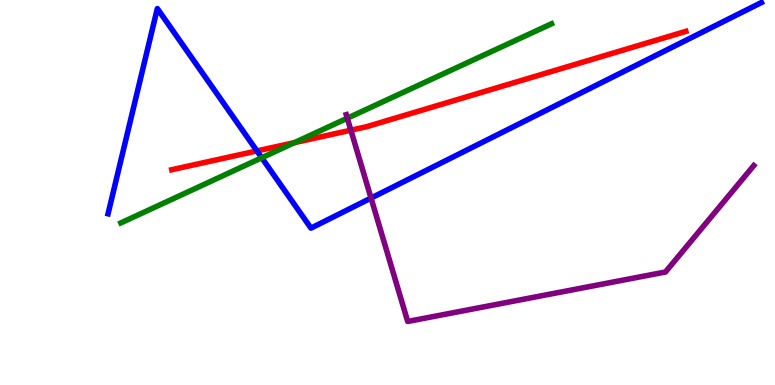[{'lines': ['blue', 'red'], 'intersections': [{'x': 3.32, 'y': 6.08}]}, {'lines': ['green', 'red'], 'intersections': [{'x': 3.8, 'y': 6.29}]}, {'lines': ['purple', 'red'], 'intersections': [{'x': 4.53, 'y': 6.62}]}, {'lines': ['blue', 'green'], 'intersections': [{'x': 3.38, 'y': 5.9}]}, {'lines': ['blue', 'purple'], 'intersections': [{'x': 4.79, 'y': 4.86}]}, {'lines': ['green', 'purple'], 'intersections': [{'x': 4.48, 'y': 6.93}]}]